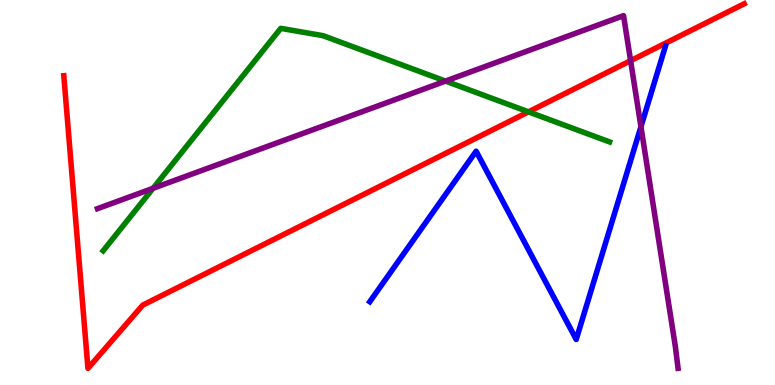[{'lines': ['blue', 'red'], 'intersections': []}, {'lines': ['green', 'red'], 'intersections': [{'x': 6.82, 'y': 7.09}]}, {'lines': ['purple', 'red'], 'intersections': [{'x': 8.14, 'y': 8.42}]}, {'lines': ['blue', 'green'], 'intersections': []}, {'lines': ['blue', 'purple'], 'intersections': [{'x': 8.27, 'y': 6.71}]}, {'lines': ['green', 'purple'], 'intersections': [{'x': 1.97, 'y': 5.11}, {'x': 5.75, 'y': 7.89}]}]